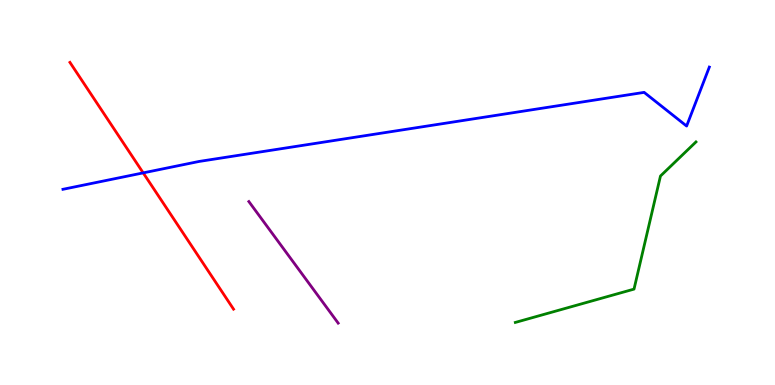[{'lines': ['blue', 'red'], 'intersections': [{'x': 1.85, 'y': 5.51}]}, {'lines': ['green', 'red'], 'intersections': []}, {'lines': ['purple', 'red'], 'intersections': []}, {'lines': ['blue', 'green'], 'intersections': []}, {'lines': ['blue', 'purple'], 'intersections': []}, {'lines': ['green', 'purple'], 'intersections': []}]